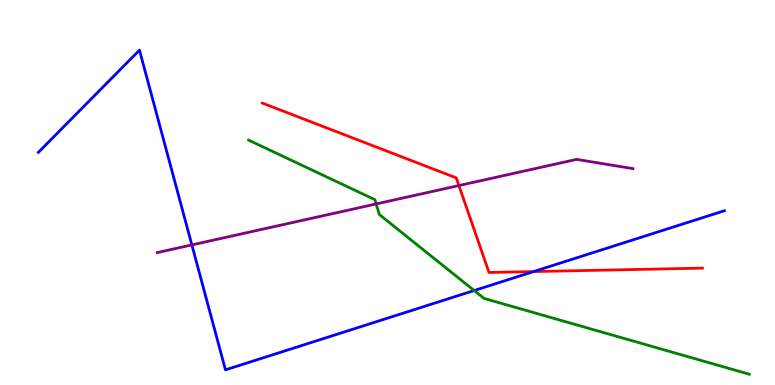[{'lines': ['blue', 'red'], 'intersections': [{'x': 6.88, 'y': 2.95}]}, {'lines': ['green', 'red'], 'intersections': []}, {'lines': ['purple', 'red'], 'intersections': [{'x': 5.92, 'y': 5.18}]}, {'lines': ['blue', 'green'], 'intersections': [{'x': 6.12, 'y': 2.45}]}, {'lines': ['blue', 'purple'], 'intersections': [{'x': 2.48, 'y': 3.64}]}, {'lines': ['green', 'purple'], 'intersections': [{'x': 4.85, 'y': 4.7}]}]